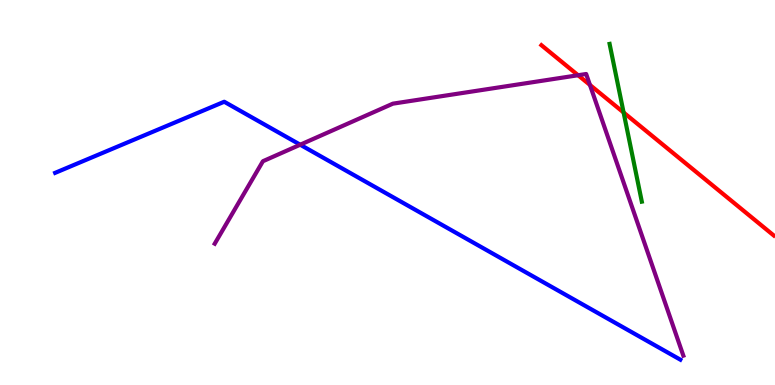[{'lines': ['blue', 'red'], 'intersections': []}, {'lines': ['green', 'red'], 'intersections': [{'x': 8.05, 'y': 7.08}]}, {'lines': ['purple', 'red'], 'intersections': [{'x': 7.46, 'y': 8.05}, {'x': 7.61, 'y': 7.79}]}, {'lines': ['blue', 'green'], 'intersections': []}, {'lines': ['blue', 'purple'], 'intersections': [{'x': 3.87, 'y': 6.24}]}, {'lines': ['green', 'purple'], 'intersections': []}]